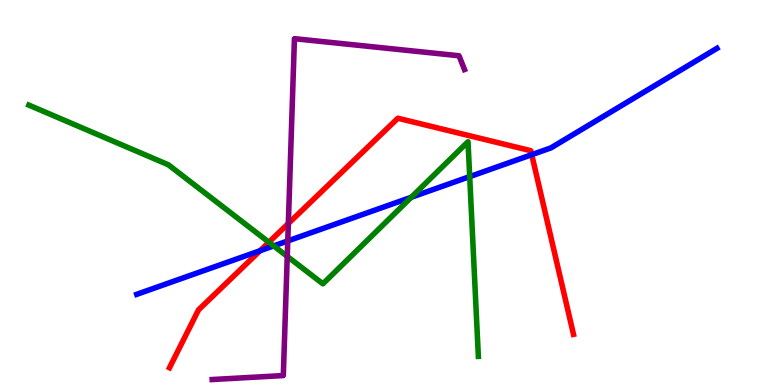[{'lines': ['blue', 'red'], 'intersections': [{'x': 3.36, 'y': 3.49}, {'x': 6.86, 'y': 5.98}]}, {'lines': ['green', 'red'], 'intersections': [{'x': 3.47, 'y': 3.71}]}, {'lines': ['purple', 'red'], 'intersections': [{'x': 3.72, 'y': 4.19}]}, {'lines': ['blue', 'green'], 'intersections': [{'x': 3.53, 'y': 3.61}, {'x': 5.31, 'y': 4.88}, {'x': 6.06, 'y': 5.41}]}, {'lines': ['blue', 'purple'], 'intersections': [{'x': 3.71, 'y': 3.74}]}, {'lines': ['green', 'purple'], 'intersections': [{'x': 3.71, 'y': 3.34}]}]